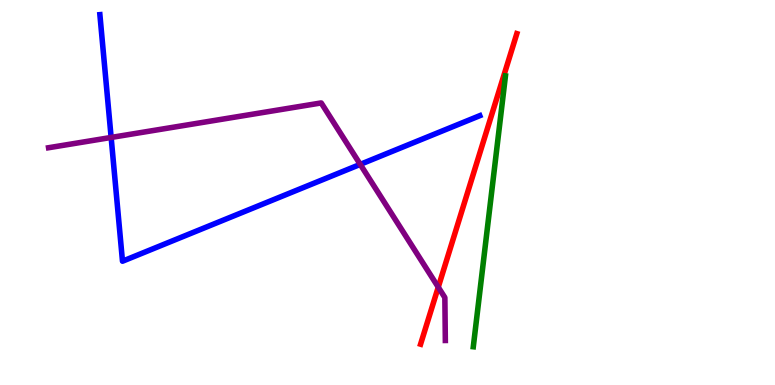[{'lines': ['blue', 'red'], 'intersections': []}, {'lines': ['green', 'red'], 'intersections': []}, {'lines': ['purple', 'red'], 'intersections': [{'x': 5.65, 'y': 2.54}]}, {'lines': ['blue', 'green'], 'intersections': []}, {'lines': ['blue', 'purple'], 'intersections': [{'x': 1.43, 'y': 6.43}, {'x': 4.65, 'y': 5.73}]}, {'lines': ['green', 'purple'], 'intersections': []}]